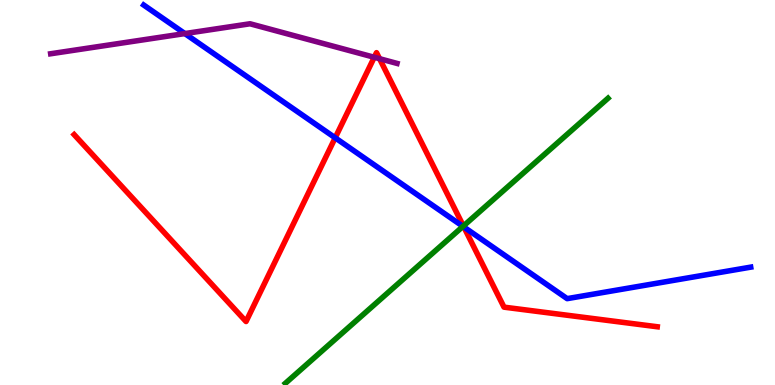[{'lines': ['blue', 'red'], 'intersections': [{'x': 4.33, 'y': 6.42}, {'x': 5.99, 'y': 4.1}]}, {'lines': ['green', 'red'], 'intersections': [{'x': 5.98, 'y': 4.13}]}, {'lines': ['purple', 'red'], 'intersections': [{'x': 4.83, 'y': 8.51}, {'x': 4.9, 'y': 8.48}]}, {'lines': ['blue', 'green'], 'intersections': [{'x': 5.97, 'y': 4.12}]}, {'lines': ['blue', 'purple'], 'intersections': [{'x': 2.39, 'y': 9.13}]}, {'lines': ['green', 'purple'], 'intersections': []}]